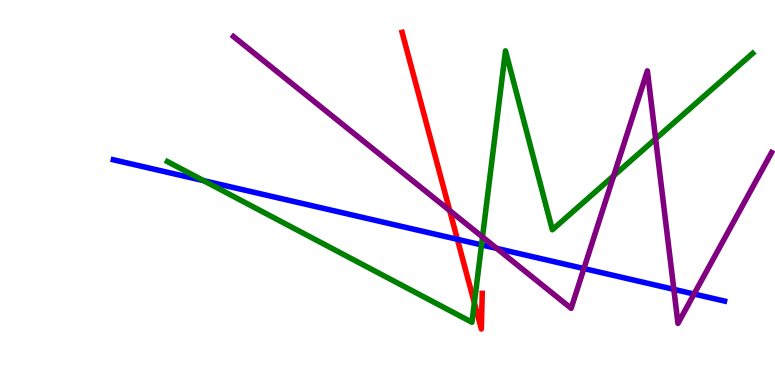[{'lines': ['blue', 'red'], 'intersections': [{'x': 5.9, 'y': 3.78}]}, {'lines': ['green', 'red'], 'intersections': [{'x': 6.12, 'y': 2.13}]}, {'lines': ['purple', 'red'], 'intersections': [{'x': 5.8, 'y': 4.53}]}, {'lines': ['blue', 'green'], 'intersections': [{'x': 2.63, 'y': 5.31}, {'x': 6.21, 'y': 3.64}]}, {'lines': ['blue', 'purple'], 'intersections': [{'x': 6.41, 'y': 3.55}, {'x': 7.53, 'y': 3.02}, {'x': 8.69, 'y': 2.48}, {'x': 8.96, 'y': 2.36}]}, {'lines': ['green', 'purple'], 'intersections': [{'x': 6.23, 'y': 3.84}, {'x': 7.92, 'y': 5.44}, {'x': 8.46, 'y': 6.39}]}]